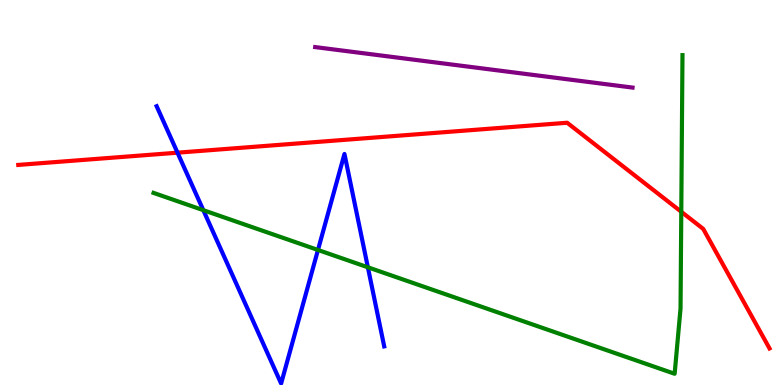[{'lines': ['blue', 'red'], 'intersections': [{'x': 2.29, 'y': 6.03}]}, {'lines': ['green', 'red'], 'intersections': [{'x': 8.79, 'y': 4.5}]}, {'lines': ['purple', 'red'], 'intersections': []}, {'lines': ['blue', 'green'], 'intersections': [{'x': 2.62, 'y': 4.54}, {'x': 4.1, 'y': 3.51}, {'x': 4.75, 'y': 3.06}]}, {'lines': ['blue', 'purple'], 'intersections': []}, {'lines': ['green', 'purple'], 'intersections': []}]